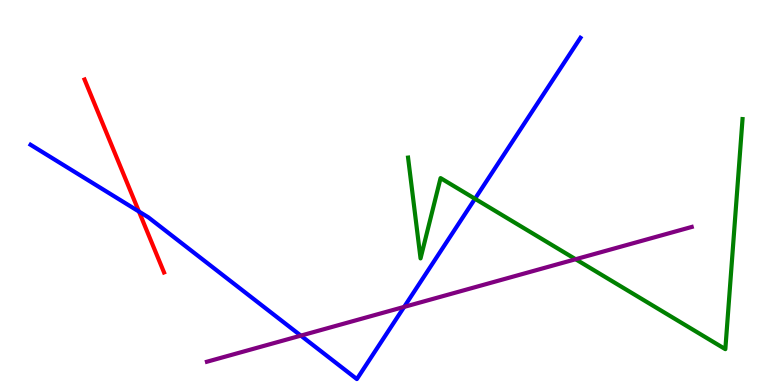[{'lines': ['blue', 'red'], 'intersections': [{'x': 1.79, 'y': 4.51}]}, {'lines': ['green', 'red'], 'intersections': []}, {'lines': ['purple', 'red'], 'intersections': []}, {'lines': ['blue', 'green'], 'intersections': [{'x': 6.13, 'y': 4.84}]}, {'lines': ['blue', 'purple'], 'intersections': [{'x': 3.88, 'y': 1.28}, {'x': 5.21, 'y': 2.03}]}, {'lines': ['green', 'purple'], 'intersections': [{'x': 7.43, 'y': 3.27}]}]